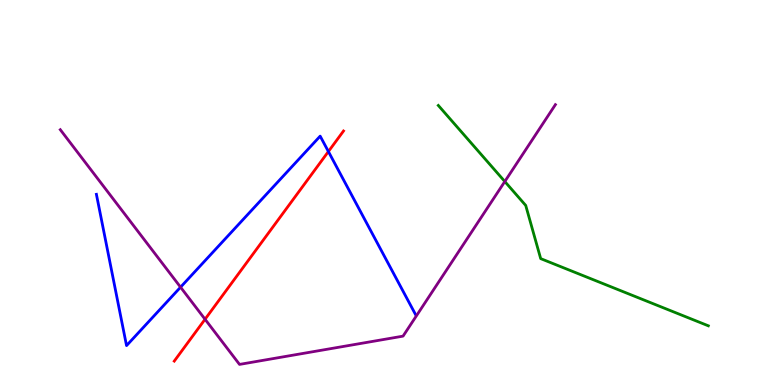[{'lines': ['blue', 'red'], 'intersections': [{'x': 4.24, 'y': 6.06}]}, {'lines': ['green', 'red'], 'intersections': []}, {'lines': ['purple', 'red'], 'intersections': [{'x': 2.65, 'y': 1.71}]}, {'lines': ['blue', 'green'], 'intersections': []}, {'lines': ['blue', 'purple'], 'intersections': [{'x': 2.33, 'y': 2.54}]}, {'lines': ['green', 'purple'], 'intersections': [{'x': 6.51, 'y': 5.29}]}]